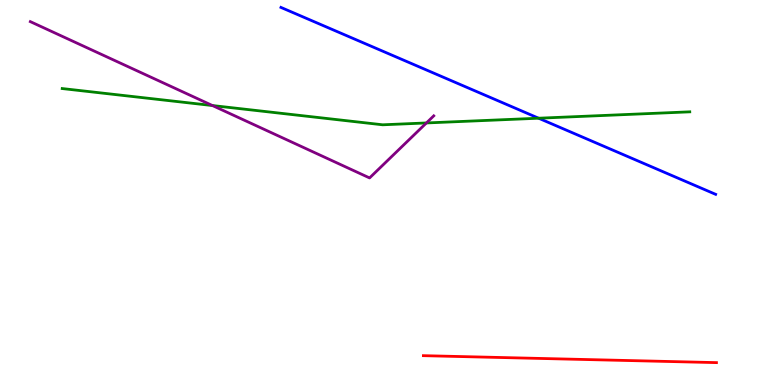[{'lines': ['blue', 'red'], 'intersections': []}, {'lines': ['green', 'red'], 'intersections': []}, {'lines': ['purple', 'red'], 'intersections': []}, {'lines': ['blue', 'green'], 'intersections': [{'x': 6.95, 'y': 6.93}]}, {'lines': ['blue', 'purple'], 'intersections': []}, {'lines': ['green', 'purple'], 'intersections': [{'x': 2.74, 'y': 7.26}, {'x': 5.5, 'y': 6.81}]}]